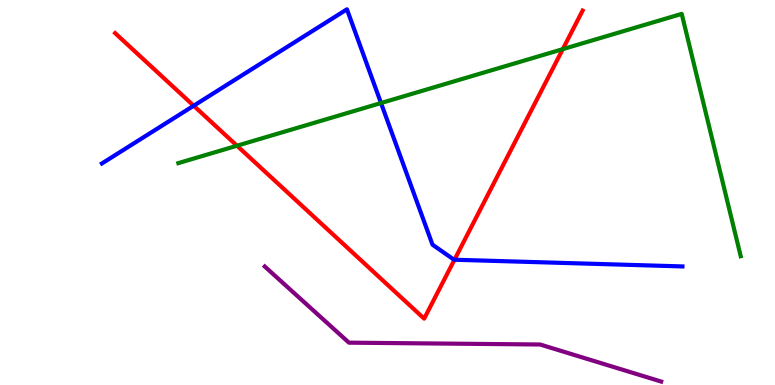[{'lines': ['blue', 'red'], 'intersections': [{'x': 2.5, 'y': 7.25}, {'x': 5.86, 'y': 3.25}]}, {'lines': ['green', 'red'], 'intersections': [{'x': 3.06, 'y': 6.21}, {'x': 7.26, 'y': 8.72}]}, {'lines': ['purple', 'red'], 'intersections': []}, {'lines': ['blue', 'green'], 'intersections': [{'x': 4.92, 'y': 7.32}]}, {'lines': ['blue', 'purple'], 'intersections': []}, {'lines': ['green', 'purple'], 'intersections': []}]